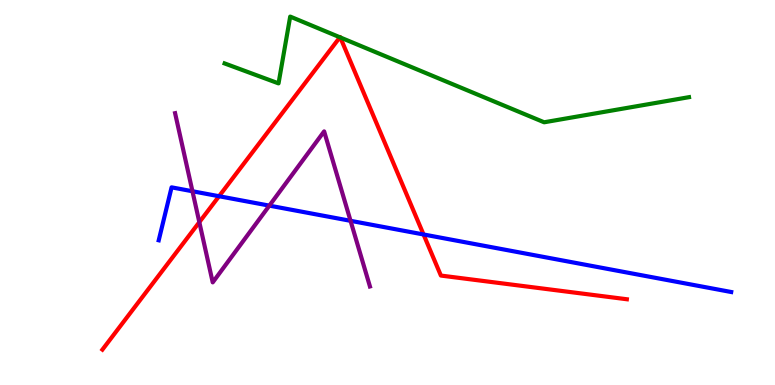[{'lines': ['blue', 'red'], 'intersections': [{'x': 2.83, 'y': 4.9}, {'x': 5.46, 'y': 3.91}]}, {'lines': ['green', 'red'], 'intersections': [{'x': 4.39, 'y': 9.03}, {'x': 4.39, 'y': 9.03}]}, {'lines': ['purple', 'red'], 'intersections': [{'x': 2.57, 'y': 4.23}]}, {'lines': ['blue', 'green'], 'intersections': []}, {'lines': ['blue', 'purple'], 'intersections': [{'x': 2.48, 'y': 5.03}, {'x': 3.48, 'y': 4.66}, {'x': 4.52, 'y': 4.26}]}, {'lines': ['green', 'purple'], 'intersections': []}]